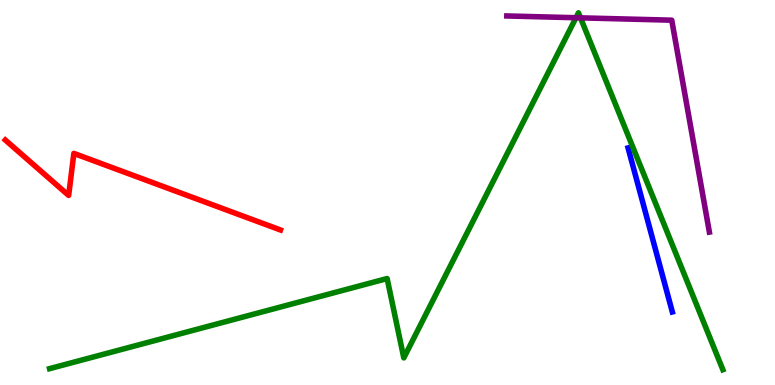[{'lines': ['blue', 'red'], 'intersections': []}, {'lines': ['green', 'red'], 'intersections': []}, {'lines': ['purple', 'red'], 'intersections': []}, {'lines': ['blue', 'green'], 'intersections': []}, {'lines': ['blue', 'purple'], 'intersections': []}, {'lines': ['green', 'purple'], 'intersections': [{'x': 7.43, 'y': 9.54}, {'x': 7.49, 'y': 9.54}]}]